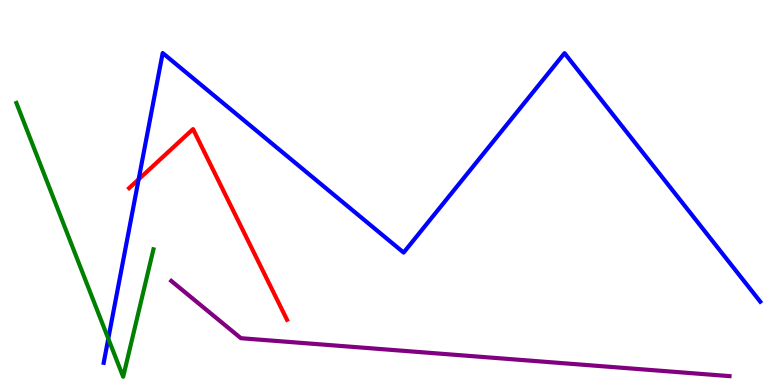[{'lines': ['blue', 'red'], 'intersections': [{'x': 1.79, 'y': 5.34}]}, {'lines': ['green', 'red'], 'intersections': []}, {'lines': ['purple', 'red'], 'intersections': []}, {'lines': ['blue', 'green'], 'intersections': [{'x': 1.4, 'y': 1.2}]}, {'lines': ['blue', 'purple'], 'intersections': []}, {'lines': ['green', 'purple'], 'intersections': []}]